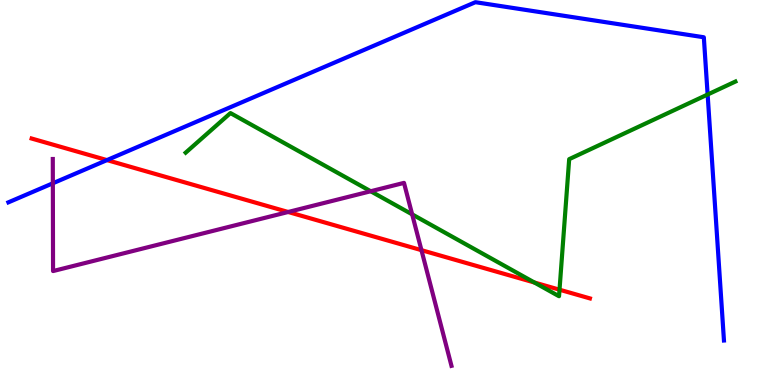[{'lines': ['blue', 'red'], 'intersections': [{'x': 1.38, 'y': 5.84}]}, {'lines': ['green', 'red'], 'intersections': [{'x': 6.9, 'y': 2.66}, {'x': 7.22, 'y': 2.48}]}, {'lines': ['purple', 'red'], 'intersections': [{'x': 3.72, 'y': 4.49}, {'x': 5.44, 'y': 3.5}]}, {'lines': ['blue', 'green'], 'intersections': [{'x': 9.13, 'y': 7.54}]}, {'lines': ['blue', 'purple'], 'intersections': [{'x': 0.682, 'y': 5.24}]}, {'lines': ['green', 'purple'], 'intersections': [{'x': 4.78, 'y': 5.03}, {'x': 5.32, 'y': 4.43}]}]